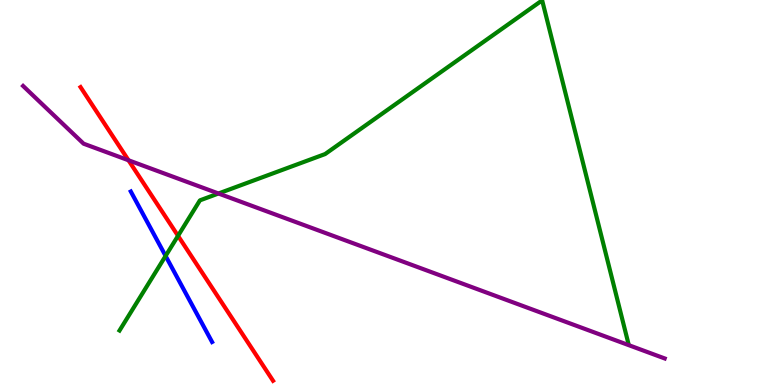[{'lines': ['blue', 'red'], 'intersections': []}, {'lines': ['green', 'red'], 'intersections': [{'x': 2.3, 'y': 3.87}]}, {'lines': ['purple', 'red'], 'intersections': [{'x': 1.66, 'y': 5.84}]}, {'lines': ['blue', 'green'], 'intersections': [{'x': 2.14, 'y': 3.35}]}, {'lines': ['blue', 'purple'], 'intersections': []}, {'lines': ['green', 'purple'], 'intersections': [{'x': 2.82, 'y': 4.97}]}]